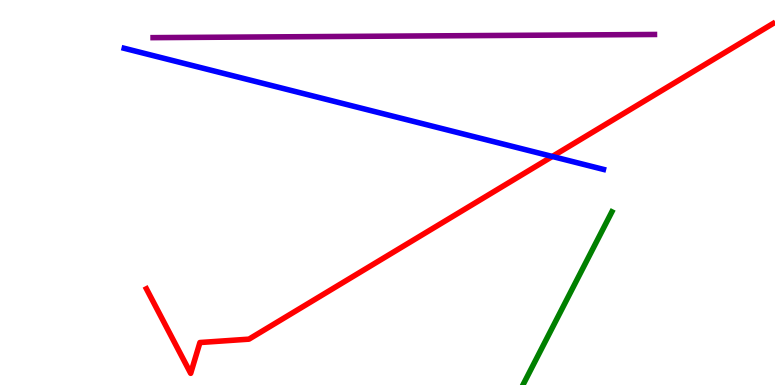[{'lines': ['blue', 'red'], 'intersections': [{'x': 7.13, 'y': 5.94}]}, {'lines': ['green', 'red'], 'intersections': []}, {'lines': ['purple', 'red'], 'intersections': []}, {'lines': ['blue', 'green'], 'intersections': []}, {'lines': ['blue', 'purple'], 'intersections': []}, {'lines': ['green', 'purple'], 'intersections': []}]